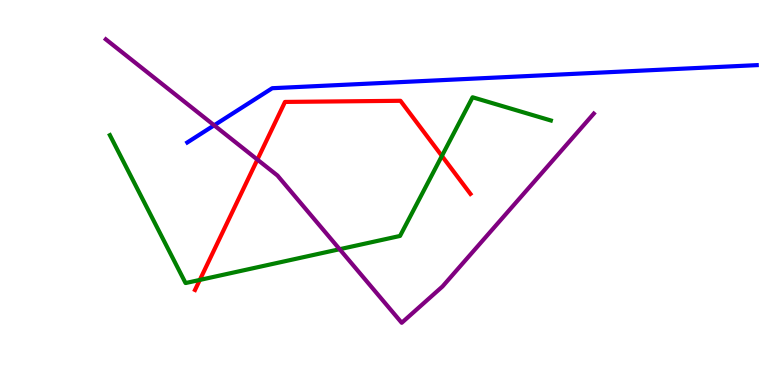[{'lines': ['blue', 'red'], 'intersections': []}, {'lines': ['green', 'red'], 'intersections': [{'x': 2.58, 'y': 2.73}, {'x': 5.7, 'y': 5.95}]}, {'lines': ['purple', 'red'], 'intersections': [{'x': 3.32, 'y': 5.85}]}, {'lines': ['blue', 'green'], 'intersections': []}, {'lines': ['blue', 'purple'], 'intersections': [{'x': 2.76, 'y': 6.75}]}, {'lines': ['green', 'purple'], 'intersections': [{'x': 4.38, 'y': 3.53}]}]